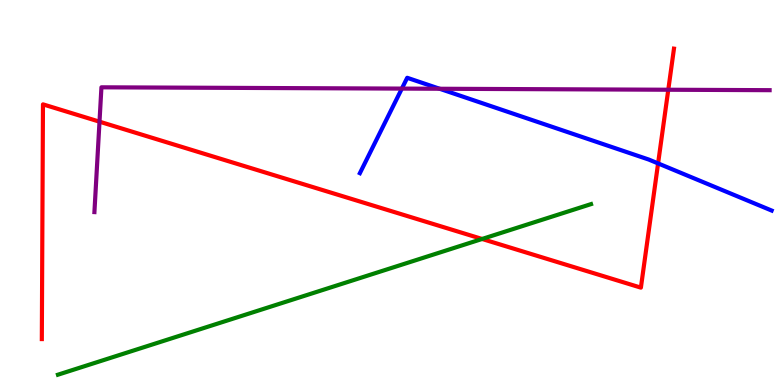[{'lines': ['blue', 'red'], 'intersections': [{'x': 8.49, 'y': 5.76}]}, {'lines': ['green', 'red'], 'intersections': [{'x': 6.22, 'y': 3.79}]}, {'lines': ['purple', 'red'], 'intersections': [{'x': 1.28, 'y': 6.84}, {'x': 8.62, 'y': 7.67}]}, {'lines': ['blue', 'green'], 'intersections': []}, {'lines': ['blue', 'purple'], 'intersections': [{'x': 5.19, 'y': 7.7}, {'x': 5.67, 'y': 7.69}]}, {'lines': ['green', 'purple'], 'intersections': []}]